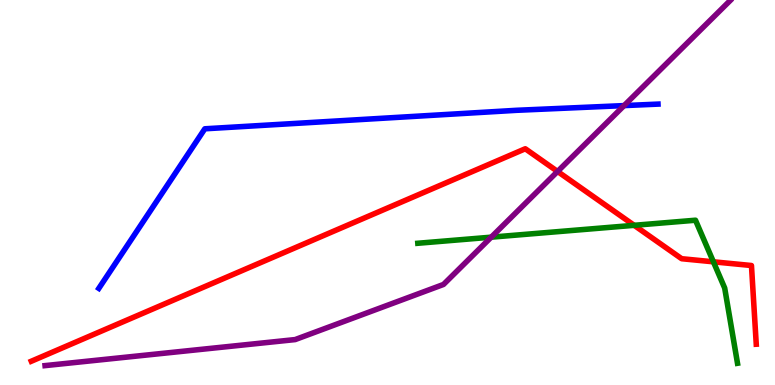[{'lines': ['blue', 'red'], 'intersections': []}, {'lines': ['green', 'red'], 'intersections': [{'x': 8.18, 'y': 4.15}, {'x': 9.21, 'y': 3.2}]}, {'lines': ['purple', 'red'], 'intersections': [{'x': 7.19, 'y': 5.55}]}, {'lines': ['blue', 'green'], 'intersections': []}, {'lines': ['blue', 'purple'], 'intersections': [{'x': 8.05, 'y': 7.26}]}, {'lines': ['green', 'purple'], 'intersections': [{'x': 6.34, 'y': 3.84}]}]